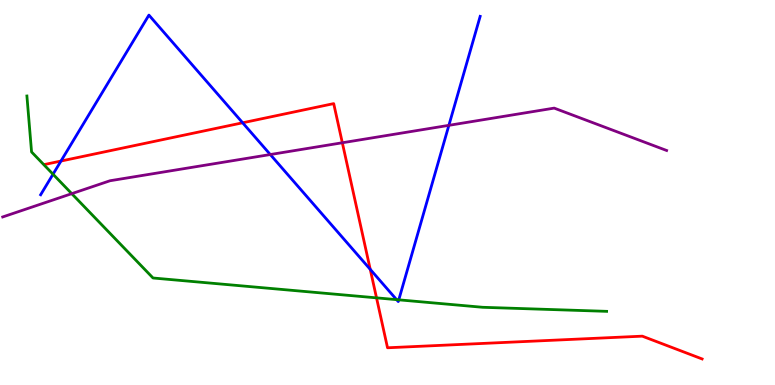[{'lines': ['blue', 'red'], 'intersections': [{'x': 0.787, 'y': 5.82}, {'x': 3.13, 'y': 6.81}, {'x': 4.78, 'y': 3.0}]}, {'lines': ['green', 'red'], 'intersections': [{'x': 4.86, 'y': 2.26}]}, {'lines': ['purple', 'red'], 'intersections': [{'x': 4.42, 'y': 6.29}]}, {'lines': ['blue', 'green'], 'intersections': [{'x': 0.684, 'y': 5.47}, {'x': 5.12, 'y': 2.22}, {'x': 5.15, 'y': 2.21}]}, {'lines': ['blue', 'purple'], 'intersections': [{'x': 3.49, 'y': 5.99}, {'x': 5.79, 'y': 6.74}]}, {'lines': ['green', 'purple'], 'intersections': [{'x': 0.926, 'y': 4.97}]}]